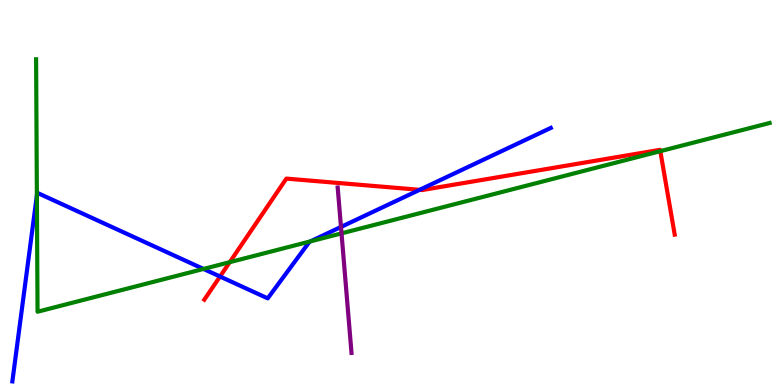[{'lines': ['blue', 'red'], 'intersections': [{'x': 2.84, 'y': 2.82}, {'x': 5.41, 'y': 5.07}]}, {'lines': ['green', 'red'], 'intersections': [{'x': 2.96, 'y': 3.19}, {'x': 8.52, 'y': 6.07}]}, {'lines': ['purple', 'red'], 'intersections': []}, {'lines': ['blue', 'green'], 'intersections': [{'x': 0.476, 'y': 4.93}, {'x': 2.63, 'y': 3.01}, {'x': 4.0, 'y': 3.73}]}, {'lines': ['blue', 'purple'], 'intersections': [{'x': 4.4, 'y': 4.11}]}, {'lines': ['green', 'purple'], 'intersections': [{'x': 4.41, 'y': 3.94}]}]